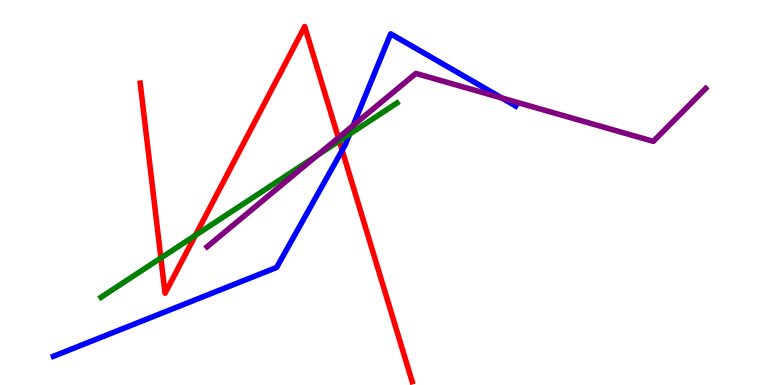[{'lines': ['blue', 'red'], 'intersections': [{'x': 4.42, 'y': 6.1}]}, {'lines': ['green', 'red'], 'intersections': [{'x': 2.08, 'y': 3.3}, {'x': 2.52, 'y': 3.89}, {'x': 4.38, 'y': 6.34}]}, {'lines': ['purple', 'red'], 'intersections': [{'x': 4.37, 'y': 6.42}]}, {'lines': ['blue', 'green'], 'intersections': [{'x': 4.51, 'y': 6.52}]}, {'lines': ['blue', 'purple'], 'intersections': [{'x': 4.56, 'y': 6.74}, {'x': 6.48, 'y': 7.45}]}, {'lines': ['green', 'purple'], 'intersections': [{'x': 4.09, 'y': 5.96}]}]